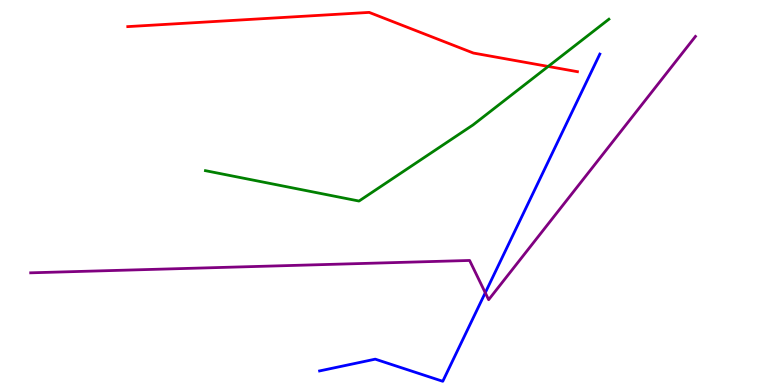[{'lines': ['blue', 'red'], 'intersections': []}, {'lines': ['green', 'red'], 'intersections': [{'x': 7.07, 'y': 8.27}]}, {'lines': ['purple', 'red'], 'intersections': []}, {'lines': ['blue', 'green'], 'intersections': []}, {'lines': ['blue', 'purple'], 'intersections': [{'x': 6.26, 'y': 2.4}]}, {'lines': ['green', 'purple'], 'intersections': []}]